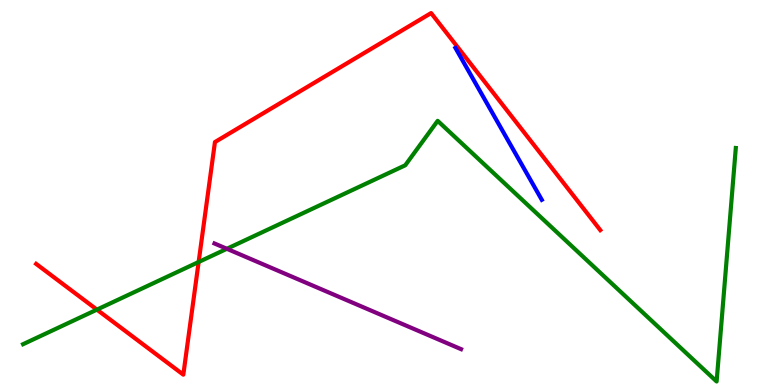[{'lines': ['blue', 'red'], 'intersections': []}, {'lines': ['green', 'red'], 'intersections': [{'x': 1.25, 'y': 1.96}, {'x': 2.56, 'y': 3.19}]}, {'lines': ['purple', 'red'], 'intersections': []}, {'lines': ['blue', 'green'], 'intersections': []}, {'lines': ['blue', 'purple'], 'intersections': []}, {'lines': ['green', 'purple'], 'intersections': [{'x': 2.93, 'y': 3.54}]}]